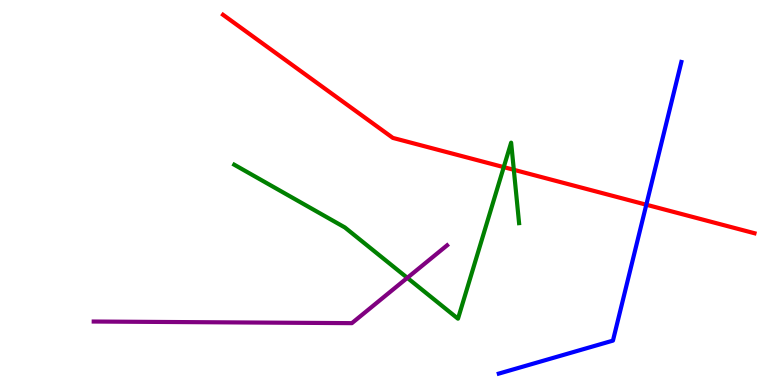[{'lines': ['blue', 'red'], 'intersections': [{'x': 8.34, 'y': 4.68}]}, {'lines': ['green', 'red'], 'intersections': [{'x': 6.5, 'y': 5.66}, {'x': 6.63, 'y': 5.59}]}, {'lines': ['purple', 'red'], 'intersections': []}, {'lines': ['blue', 'green'], 'intersections': []}, {'lines': ['blue', 'purple'], 'intersections': []}, {'lines': ['green', 'purple'], 'intersections': [{'x': 5.26, 'y': 2.78}]}]